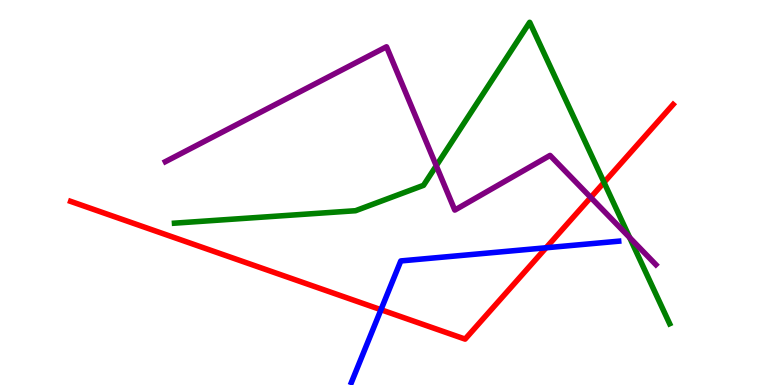[{'lines': ['blue', 'red'], 'intersections': [{'x': 4.92, 'y': 1.96}, {'x': 7.05, 'y': 3.56}]}, {'lines': ['green', 'red'], 'intersections': [{'x': 7.79, 'y': 5.26}]}, {'lines': ['purple', 'red'], 'intersections': [{'x': 7.62, 'y': 4.87}]}, {'lines': ['blue', 'green'], 'intersections': []}, {'lines': ['blue', 'purple'], 'intersections': []}, {'lines': ['green', 'purple'], 'intersections': [{'x': 5.63, 'y': 5.69}, {'x': 8.12, 'y': 3.83}]}]